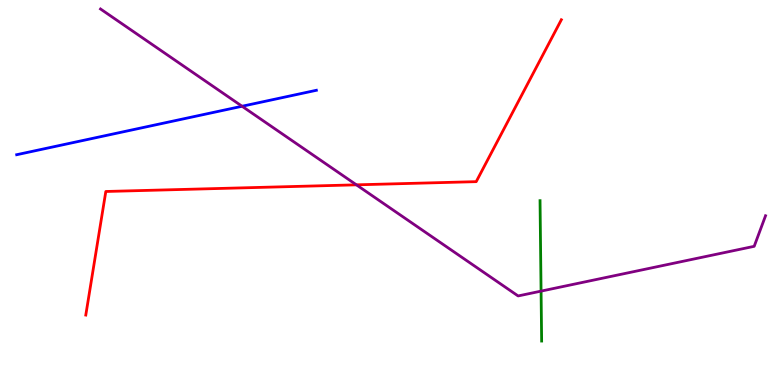[{'lines': ['blue', 'red'], 'intersections': []}, {'lines': ['green', 'red'], 'intersections': []}, {'lines': ['purple', 'red'], 'intersections': [{'x': 4.6, 'y': 5.2}]}, {'lines': ['blue', 'green'], 'intersections': []}, {'lines': ['blue', 'purple'], 'intersections': [{'x': 3.12, 'y': 7.24}]}, {'lines': ['green', 'purple'], 'intersections': [{'x': 6.98, 'y': 2.44}]}]